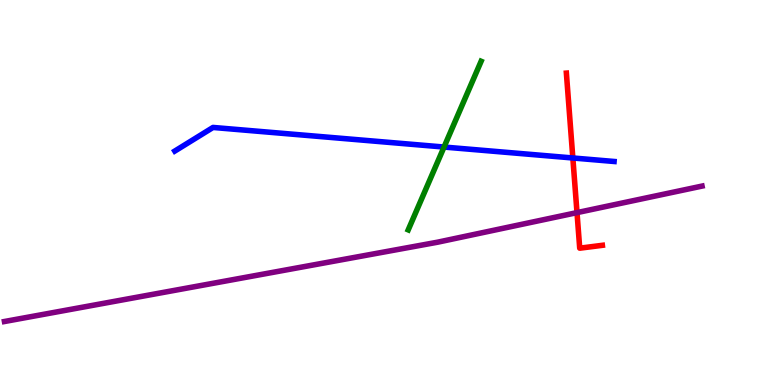[{'lines': ['blue', 'red'], 'intersections': [{'x': 7.39, 'y': 5.9}]}, {'lines': ['green', 'red'], 'intersections': []}, {'lines': ['purple', 'red'], 'intersections': [{'x': 7.45, 'y': 4.48}]}, {'lines': ['blue', 'green'], 'intersections': [{'x': 5.73, 'y': 6.18}]}, {'lines': ['blue', 'purple'], 'intersections': []}, {'lines': ['green', 'purple'], 'intersections': []}]